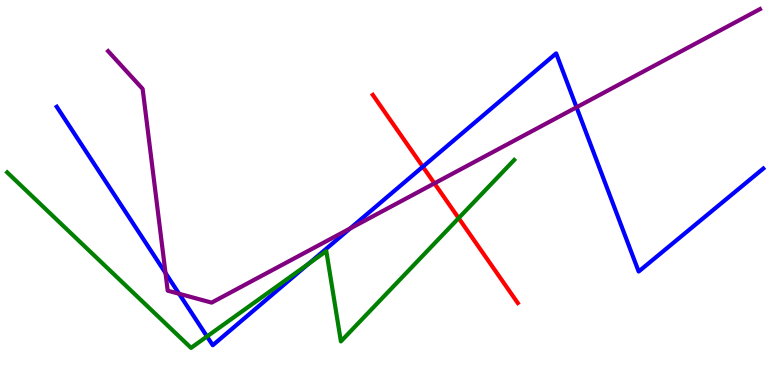[{'lines': ['blue', 'red'], 'intersections': [{'x': 5.46, 'y': 5.67}]}, {'lines': ['green', 'red'], 'intersections': [{'x': 5.92, 'y': 4.33}]}, {'lines': ['purple', 'red'], 'intersections': [{'x': 5.61, 'y': 5.24}]}, {'lines': ['blue', 'green'], 'intersections': [{'x': 2.67, 'y': 1.26}, {'x': 3.98, 'y': 3.15}]}, {'lines': ['blue', 'purple'], 'intersections': [{'x': 2.14, 'y': 2.91}, {'x': 2.31, 'y': 2.37}, {'x': 4.52, 'y': 4.07}, {'x': 7.44, 'y': 7.21}]}, {'lines': ['green', 'purple'], 'intersections': []}]